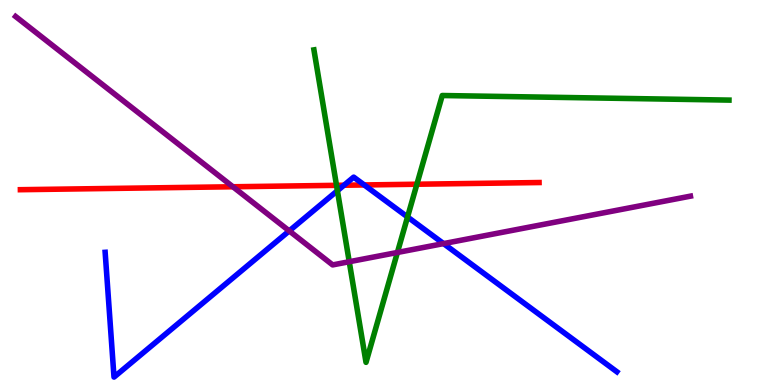[{'lines': ['blue', 'red'], 'intersections': [{'x': 4.44, 'y': 5.19}, {'x': 4.7, 'y': 5.2}]}, {'lines': ['green', 'red'], 'intersections': [{'x': 4.34, 'y': 5.19}, {'x': 5.38, 'y': 5.21}]}, {'lines': ['purple', 'red'], 'intersections': [{'x': 3.01, 'y': 5.15}]}, {'lines': ['blue', 'green'], 'intersections': [{'x': 4.35, 'y': 5.05}, {'x': 5.26, 'y': 4.36}]}, {'lines': ['blue', 'purple'], 'intersections': [{'x': 3.73, 'y': 4.0}, {'x': 5.72, 'y': 3.67}]}, {'lines': ['green', 'purple'], 'intersections': [{'x': 4.51, 'y': 3.2}, {'x': 5.13, 'y': 3.44}]}]